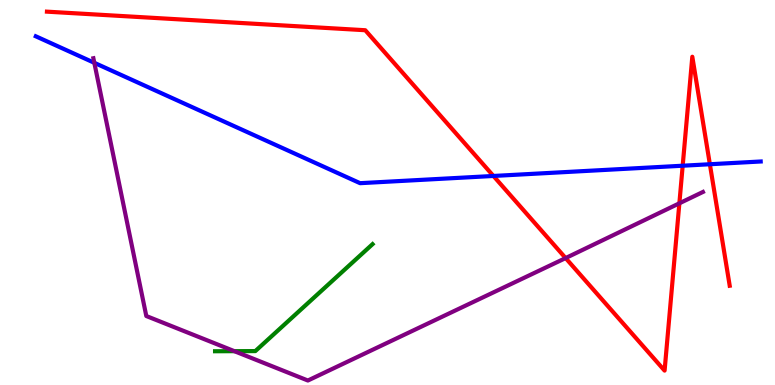[{'lines': ['blue', 'red'], 'intersections': [{'x': 6.37, 'y': 5.43}, {'x': 8.81, 'y': 5.7}, {'x': 9.16, 'y': 5.73}]}, {'lines': ['green', 'red'], 'intersections': []}, {'lines': ['purple', 'red'], 'intersections': [{'x': 7.3, 'y': 3.3}, {'x': 8.77, 'y': 4.72}]}, {'lines': ['blue', 'green'], 'intersections': []}, {'lines': ['blue', 'purple'], 'intersections': [{'x': 1.22, 'y': 8.37}]}, {'lines': ['green', 'purple'], 'intersections': [{'x': 3.02, 'y': 0.879}]}]